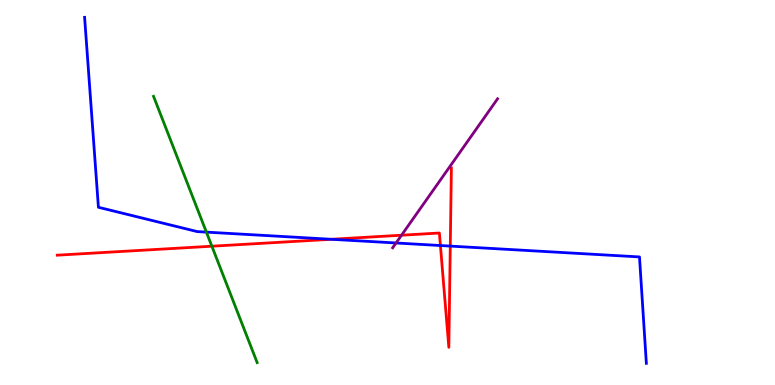[{'lines': ['blue', 'red'], 'intersections': [{'x': 4.28, 'y': 3.78}, {'x': 5.68, 'y': 3.62}, {'x': 5.81, 'y': 3.61}]}, {'lines': ['green', 'red'], 'intersections': [{'x': 2.73, 'y': 3.6}]}, {'lines': ['purple', 'red'], 'intersections': [{'x': 5.18, 'y': 3.89}]}, {'lines': ['blue', 'green'], 'intersections': [{'x': 2.66, 'y': 3.97}]}, {'lines': ['blue', 'purple'], 'intersections': [{'x': 5.11, 'y': 3.69}]}, {'lines': ['green', 'purple'], 'intersections': []}]